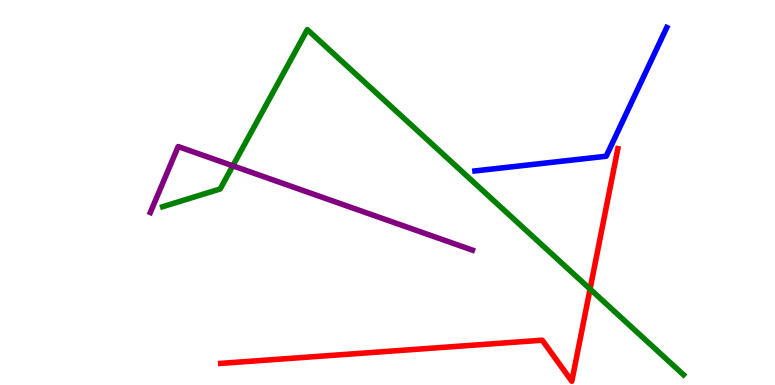[{'lines': ['blue', 'red'], 'intersections': []}, {'lines': ['green', 'red'], 'intersections': [{'x': 7.61, 'y': 2.49}]}, {'lines': ['purple', 'red'], 'intersections': []}, {'lines': ['blue', 'green'], 'intersections': []}, {'lines': ['blue', 'purple'], 'intersections': []}, {'lines': ['green', 'purple'], 'intersections': [{'x': 3.0, 'y': 5.69}]}]